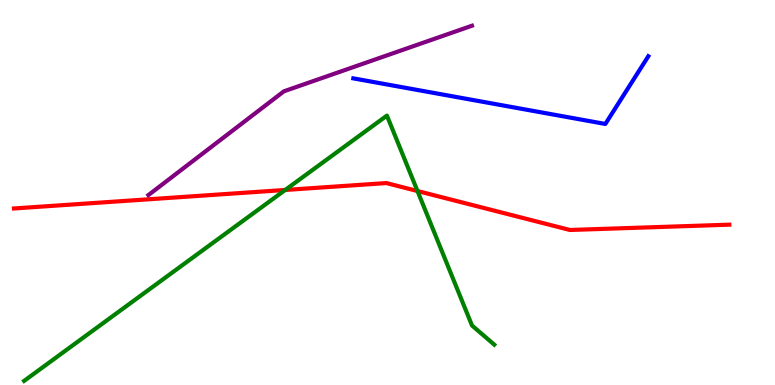[{'lines': ['blue', 'red'], 'intersections': []}, {'lines': ['green', 'red'], 'intersections': [{'x': 3.68, 'y': 5.07}, {'x': 5.39, 'y': 5.04}]}, {'lines': ['purple', 'red'], 'intersections': []}, {'lines': ['blue', 'green'], 'intersections': []}, {'lines': ['blue', 'purple'], 'intersections': []}, {'lines': ['green', 'purple'], 'intersections': []}]